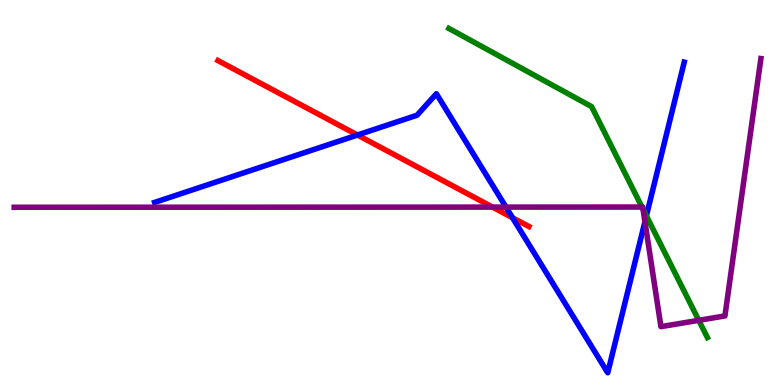[{'lines': ['blue', 'red'], 'intersections': [{'x': 4.61, 'y': 6.49}, {'x': 6.61, 'y': 4.34}]}, {'lines': ['green', 'red'], 'intersections': []}, {'lines': ['purple', 'red'], 'intersections': [{'x': 6.36, 'y': 4.62}]}, {'lines': ['blue', 'green'], 'intersections': [{'x': 8.34, 'y': 4.39}]}, {'lines': ['blue', 'purple'], 'intersections': [{'x': 6.53, 'y': 4.62}, {'x': 8.32, 'y': 4.24}]}, {'lines': ['green', 'purple'], 'intersections': [{'x': 8.28, 'y': 4.62}, {'x': 8.3, 'y': 4.57}, {'x': 9.02, 'y': 1.68}]}]